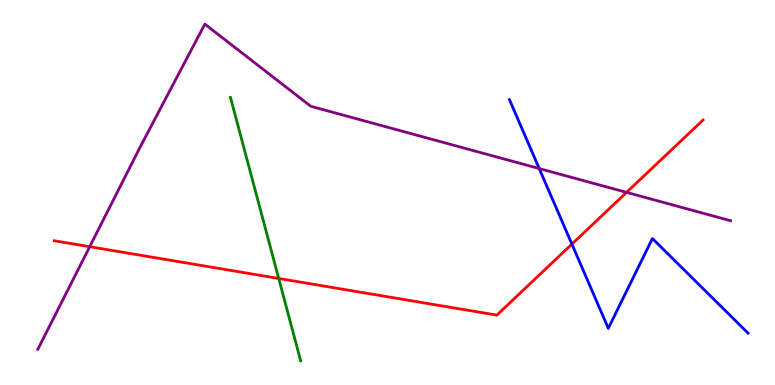[{'lines': ['blue', 'red'], 'intersections': [{'x': 7.38, 'y': 3.66}]}, {'lines': ['green', 'red'], 'intersections': [{'x': 3.6, 'y': 2.77}]}, {'lines': ['purple', 'red'], 'intersections': [{'x': 1.16, 'y': 3.59}, {'x': 8.08, 'y': 5.0}]}, {'lines': ['blue', 'green'], 'intersections': []}, {'lines': ['blue', 'purple'], 'intersections': [{'x': 6.96, 'y': 5.62}]}, {'lines': ['green', 'purple'], 'intersections': []}]